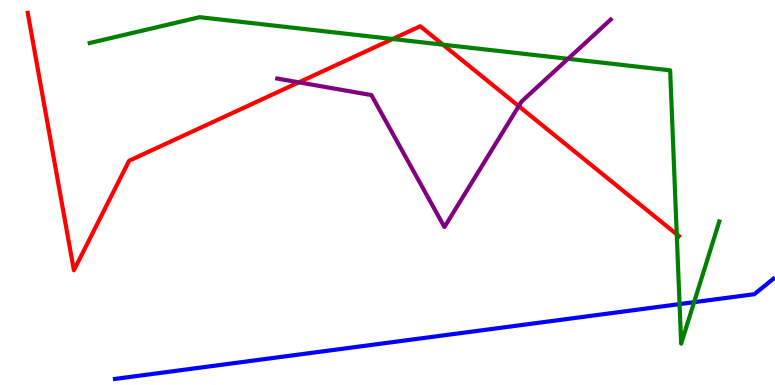[{'lines': ['blue', 'red'], 'intersections': []}, {'lines': ['green', 'red'], 'intersections': [{'x': 5.07, 'y': 8.99}, {'x': 5.72, 'y': 8.84}, {'x': 8.73, 'y': 3.91}]}, {'lines': ['purple', 'red'], 'intersections': [{'x': 3.86, 'y': 7.86}, {'x': 6.69, 'y': 7.24}]}, {'lines': ['blue', 'green'], 'intersections': [{'x': 8.77, 'y': 2.1}, {'x': 8.96, 'y': 2.15}]}, {'lines': ['blue', 'purple'], 'intersections': []}, {'lines': ['green', 'purple'], 'intersections': [{'x': 7.33, 'y': 8.47}]}]